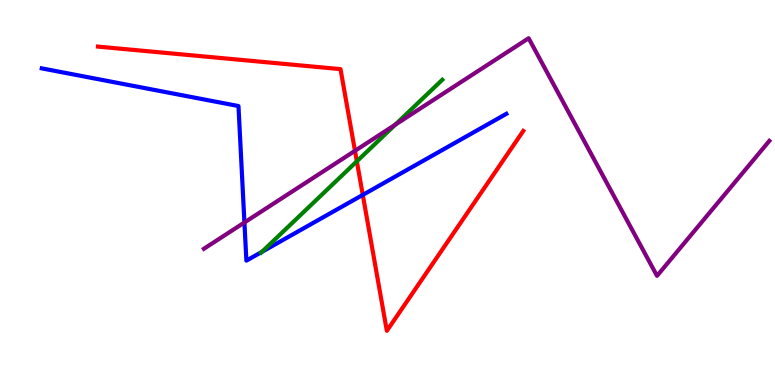[{'lines': ['blue', 'red'], 'intersections': [{'x': 4.68, 'y': 4.94}]}, {'lines': ['green', 'red'], 'intersections': [{'x': 4.6, 'y': 5.81}]}, {'lines': ['purple', 'red'], 'intersections': [{'x': 4.58, 'y': 6.08}]}, {'lines': ['blue', 'green'], 'intersections': [{'x': 3.38, 'y': 3.46}]}, {'lines': ['blue', 'purple'], 'intersections': [{'x': 3.15, 'y': 4.22}]}, {'lines': ['green', 'purple'], 'intersections': [{'x': 5.1, 'y': 6.76}]}]